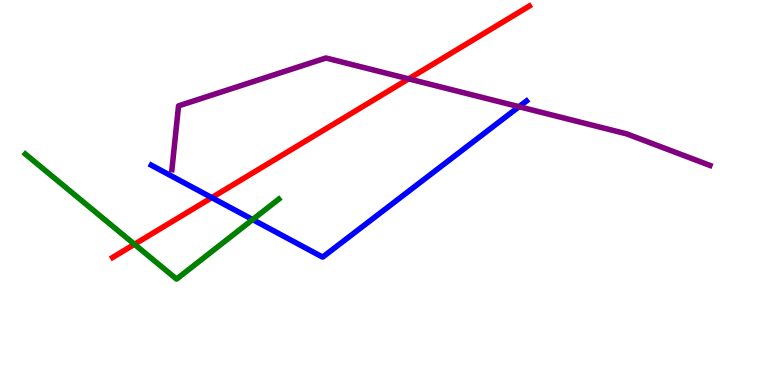[{'lines': ['blue', 'red'], 'intersections': [{'x': 2.73, 'y': 4.87}]}, {'lines': ['green', 'red'], 'intersections': [{'x': 1.74, 'y': 3.66}]}, {'lines': ['purple', 'red'], 'intersections': [{'x': 5.27, 'y': 7.95}]}, {'lines': ['blue', 'green'], 'intersections': [{'x': 3.26, 'y': 4.3}]}, {'lines': ['blue', 'purple'], 'intersections': [{'x': 6.7, 'y': 7.23}]}, {'lines': ['green', 'purple'], 'intersections': []}]